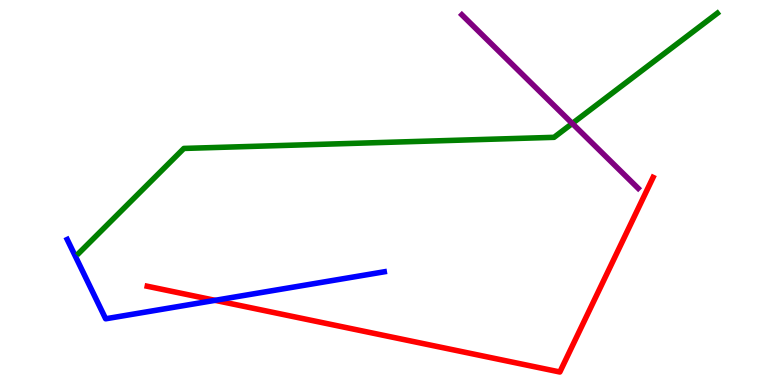[{'lines': ['blue', 'red'], 'intersections': [{'x': 2.77, 'y': 2.2}]}, {'lines': ['green', 'red'], 'intersections': []}, {'lines': ['purple', 'red'], 'intersections': []}, {'lines': ['blue', 'green'], 'intersections': []}, {'lines': ['blue', 'purple'], 'intersections': []}, {'lines': ['green', 'purple'], 'intersections': [{'x': 7.38, 'y': 6.79}]}]